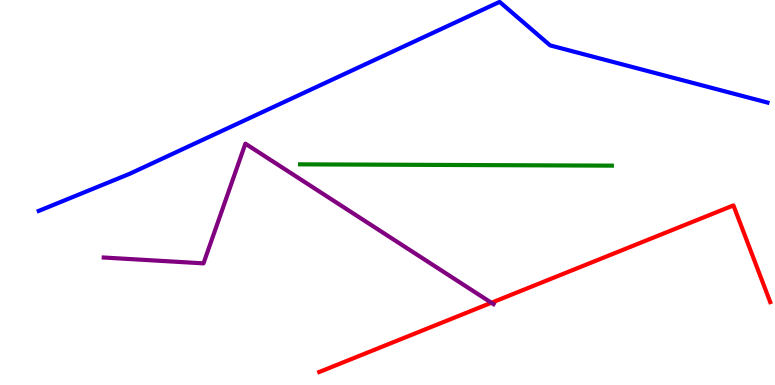[{'lines': ['blue', 'red'], 'intersections': []}, {'lines': ['green', 'red'], 'intersections': []}, {'lines': ['purple', 'red'], 'intersections': [{'x': 6.34, 'y': 2.14}]}, {'lines': ['blue', 'green'], 'intersections': []}, {'lines': ['blue', 'purple'], 'intersections': []}, {'lines': ['green', 'purple'], 'intersections': []}]